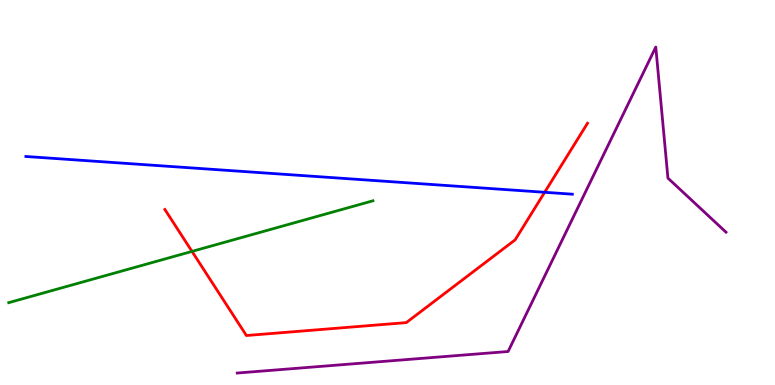[{'lines': ['blue', 'red'], 'intersections': [{'x': 7.03, 'y': 5.01}]}, {'lines': ['green', 'red'], 'intersections': [{'x': 2.48, 'y': 3.47}]}, {'lines': ['purple', 'red'], 'intersections': []}, {'lines': ['blue', 'green'], 'intersections': []}, {'lines': ['blue', 'purple'], 'intersections': []}, {'lines': ['green', 'purple'], 'intersections': []}]